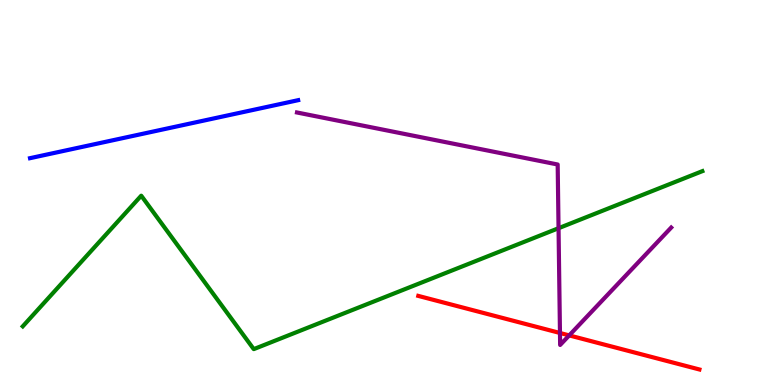[{'lines': ['blue', 'red'], 'intersections': []}, {'lines': ['green', 'red'], 'intersections': []}, {'lines': ['purple', 'red'], 'intersections': [{'x': 7.23, 'y': 1.35}, {'x': 7.34, 'y': 1.29}]}, {'lines': ['blue', 'green'], 'intersections': []}, {'lines': ['blue', 'purple'], 'intersections': []}, {'lines': ['green', 'purple'], 'intersections': [{'x': 7.21, 'y': 4.07}]}]